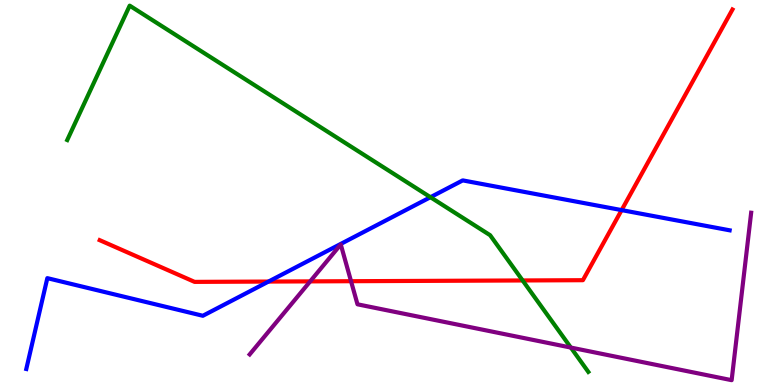[{'lines': ['blue', 'red'], 'intersections': [{'x': 3.46, 'y': 2.69}, {'x': 8.02, 'y': 4.54}]}, {'lines': ['green', 'red'], 'intersections': [{'x': 6.74, 'y': 2.72}]}, {'lines': ['purple', 'red'], 'intersections': [{'x': 4.0, 'y': 2.69}, {'x': 4.53, 'y': 2.7}]}, {'lines': ['blue', 'green'], 'intersections': [{'x': 5.55, 'y': 4.88}]}, {'lines': ['blue', 'purple'], 'intersections': []}, {'lines': ['green', 'purple'], 'intersections': [{'x': 7.37, 'y': 0.972}]}]